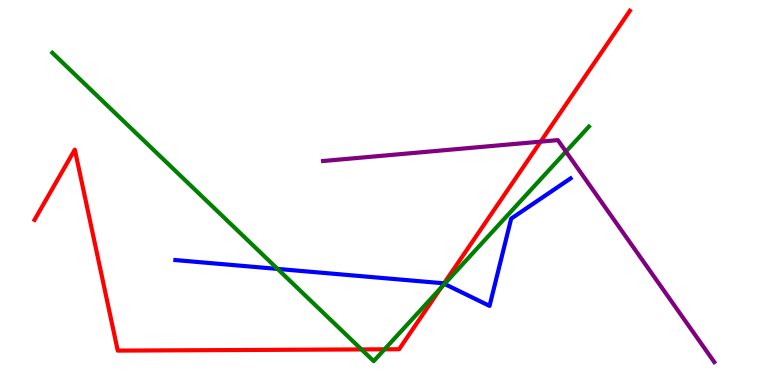[{'lines': ['blue', 'red'], 'intersections': [{'x': 5.73, 'y': 2.63}]}, {'lines': ['green', 'red'], 'intersections': [{'x': 4.66, 'y': 0.924}, {'x': 4.96, 'y': 0.927}, {'x': 5.69, 'y': 2.52}]}, {'lines': ['purple', 'red'], 'intersections': [{'x': 6.98, 'y': 6.32}]}, {'lines': ['blue', 'green'], 'intersections': [{'x': 3.58, 'y': 3.02}, {'x': 5.74, 'y': 2.62}]}, {'lines': ['blue', 'purple'], 'intersections': []}, {'lines': ['green', 'purple'], 'intersections': [{'x': 7.3, 'y': 6.06}]}]